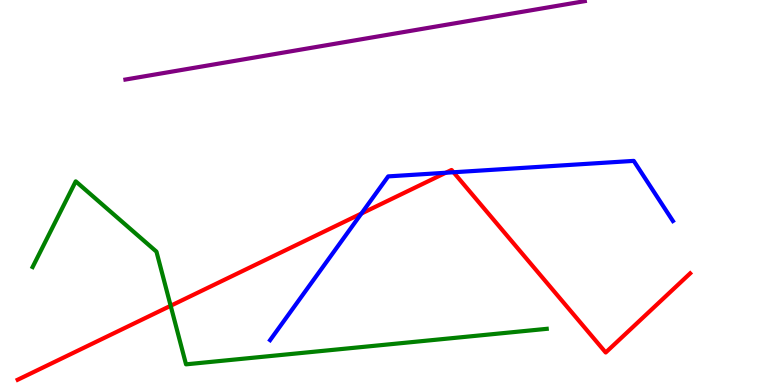[{'lines': ['blue', 'red'], 'intersections': [{'x': 4.66, 'y': 4.45}, {'x': 5.75, 'y': 5.51}, {'x': 5.85, 'y': 5.53}]}, {'lines': ['green', 'red'], 'intersections': [{'x': 2.2, 'y': 2.06}]}, {'lines': ['purple', 'red'], 'intersections': []}, {'lines': ['blue', 'green'], 'intersections': []}, {'lines': ['blue', 'purple'], 'intersections': []}, {'lines': ['green', 'purple'], 'intersections': []}]